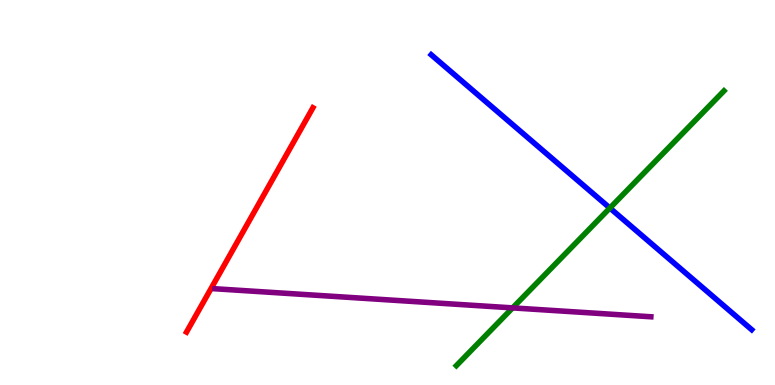[{'lines': ['blue', 'red'], 'intersections': []}, {'lines': ['green', 'red'], 'intersections': []}, {'lines': ['purple', 'red'], 'intersections': []}, {'lines': ['blue', 'green'], 'intersections': [{'x': 7.87, 'y': 4.6}]}, {'lines': ['blue', 'purple'], 'intersections': []}, {'lines': ['green', 'purple'], 'intersections': [{'x': 6.61, 'y': 2.0}]}]